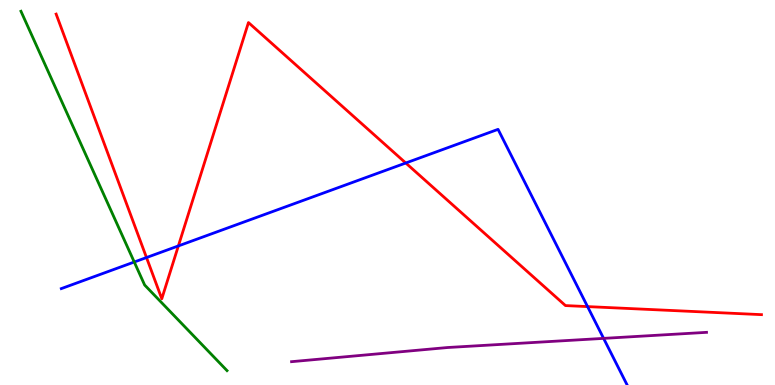[{'lines': ['blue', 'red'], 'intersections': [{'x': 1.89, 'y': 3.31}, {'x': 2.3, 'y': 3.61}, {'x': 5.24, 'y': 5.77}, {'x': 7.58, 'y': 2.04}]}, {'lines': ['green', 'red'], 'intersections': []}, {'lines': ['purple', 'red'], 'intersections': []}, {'lines': ['blue', 'green'], 'intersections': [{'x': 1.73, 'y': 3.19}]}, {'lines': ['blue', 'purple'], 'intersections': [{'x': 7.79, 'y': 1.21}]}, {'lines': ['green', 'purple'], 'intersections': []}]